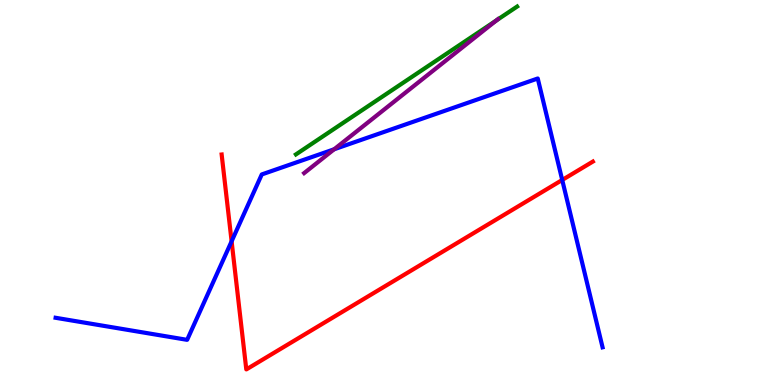[{'lines': ['blue', 'red'], 'intersections': [{'x': 2.99, 'y': 3.73}, {'x': 7.25, 'y': 5.33}]}, {'lines': ['green', 'red'], 'intersections': []}, {'lines': ['purple', 'red'], 'intersections': []}, {'lines': ['blue', 'green'], 'intersections': []}, {'lines': ['blue', 'purple'], 'intersections': [{'x': 4.31, 'y': 6.12}]}, {'lines': ['green', 'purple'], 'intersections': [{'x': 6.4, 'y': 9.47}]}]